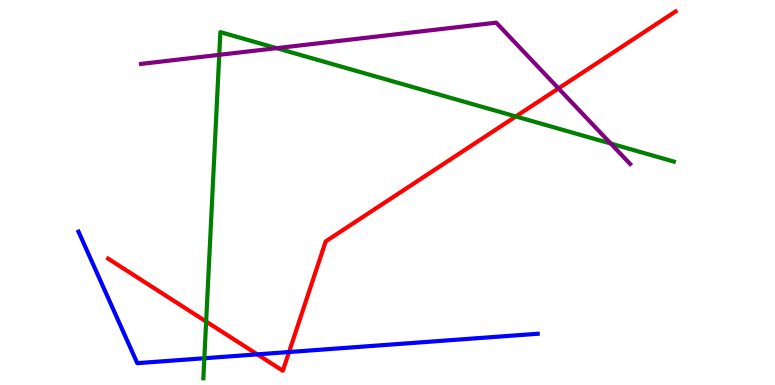[{'lines': ['blue', 'red'], 'intersections': [{'x': 3.32, 'y': 0.796}, {'x': 3.73, 'y': 0.857}]}, {'lines': ['green', 'red'], 'intersections': [{'x': 2.66, 'y': 1.65}, {'x': 6.66, 'y': 6.98}]}, {'lines': ['purple', 'red'], 'intersections': [{'x': 7.21, 'y': 7.7}]}, {'lines': ['blue', 'green'], 'intersections': [{'x': 2.64, 'y': 0.695}]}, {'lines': ['blue', 'purple'], 'intersections': []}, {'lines': ['green', 'purple'], 'intersections': [{'x': 2.83, 'y': 8.58}, {'x': 3.57, 'y': 8.75}, {'x': 7.88, 'y': 6.27}]}]